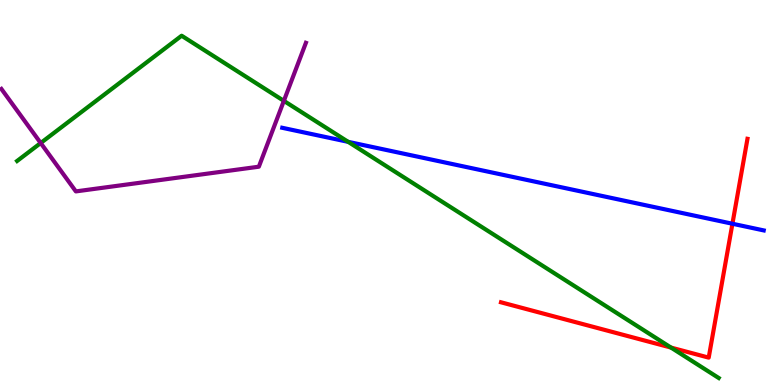[{'lines': ['blue', 'red'], 'intersections': [{'x': 9.45, 'y': 4.19}]}, {'lines': ['green', 'red'], 'intersections': [{'x': 8.66, 'y': 0.972}]}, {'lines': ['purple', 'red'], 'intersections': []}, {'lines': ['blue', 'green'], 'intersections': [{'x': 4.49, 'y': 6.32}]}, {'lines': ['blue', 'purple'], 'intersections': []}, {'lines': ['green', 'purple'], 'intersections': [{'x': 0.525, 'y': 6.29}, {'x': 3.66, 'y': 7.38}]}]